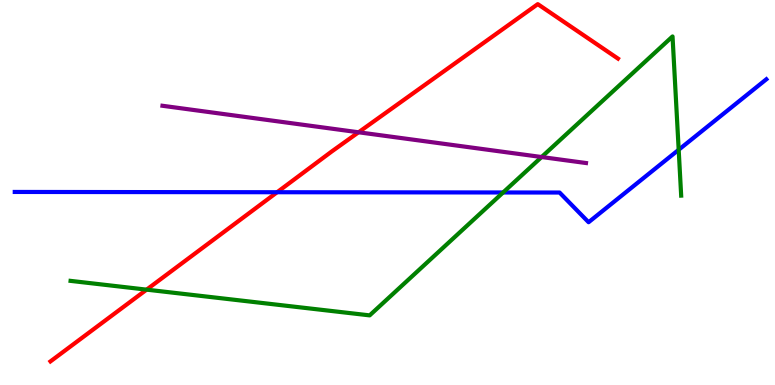[{'lines': ['blue', 'red'], 'intersections': [{'x': 3.58, 'y': 5.01}]}, {'lines': ['green', 'red'], 'intersections': [{'x': 1.89, 'y': 2.48}]}, {'lines': ['purple', 'red'], 'intersections': [{'x': 4.63, 'y': 6.56}]}, {'lines': ['blue', 'green'], 'intersections': [{'x': 6.49, 'y': 5.0}, {'x': 8.76, 'y': 6.11}]}, {'lines': ['blue', 'purple'], 'intersections': []}, {'lines': ['green', 'purple'], 'intersections': [{'x': 6.99, 'y': 5.92}]}]